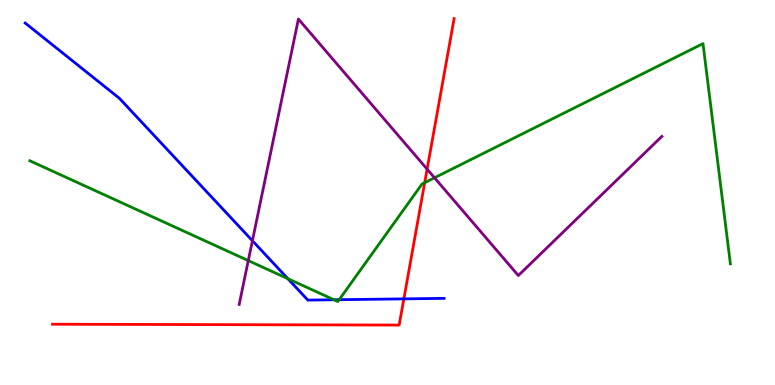[{'lines': ['blue', 'red'], 'intersections': [{'x': 5.21, 'y': 2.24}]}, {'lines': ['green', 'red'], 'intersections': [{'x': 5.48, 'y': 5.26}]}, {'lines': ['purple', 'red'], 'intersections': [{'x': 5.51, 'y': 5.61}]}, {'lines': ['blue', 'green'], 'intersections': [{'x': 3.71, 'y': 2.76}, {'x': 4.31, 'y': 2.21}, {'x': 4.38, 'y': 2.22}]}, {'lines': ['blue', 'purple'], 'intersections': [{'x': 3.26, 'y': 3.75}]}, {'lines': ['green', 'purple'], 'intersections': [{'x': 3.2, 'y': 3.23}, {'x': 5.61, 'y': 5.38}]}]